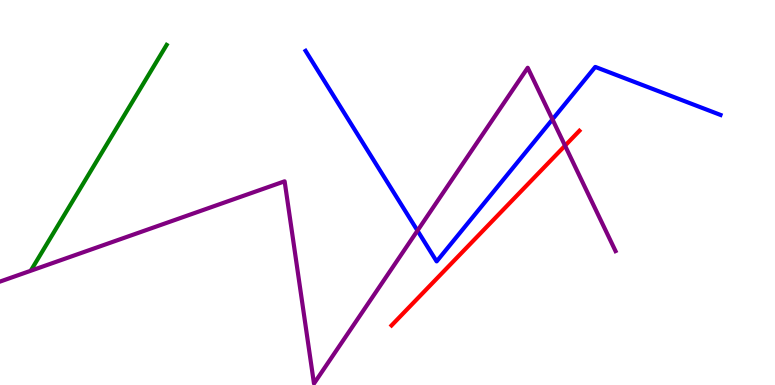[{'lines': ['blue', 'red'], 'intersections': []}, {'lines': ['green', 'red'], 'intersections': []}, {'lines': ['purple', 'red'], 'intersections': [{'x': 7.29, 'y': 6.22}]}, {'lines': ['blue', 'green'], 'intersections': []}, {'lines': ['blue', 'purple'], 'intersections': [{'x': 5.39, 'y': 4.01}, {'x': 7.13, 'y': 6.9}]}, {'lines': ['green', 'purple'], 'intersections': []}]